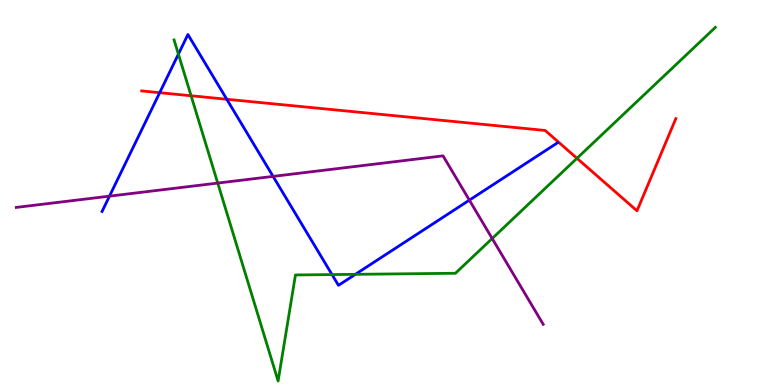[{'lines': ['blue', 'red'], 'intersections': [{'x': 2.06, 'y': 7.59}, {'x': 2.93, 'y': 7.42}]}, {'lines': ['green', 'red'], 'intersections': [{'x': 2.47, 'y': 7.51}, {'x': 7.44, 'y': 5.89}]}, {'lines': ['purple', 'red'], 'intersections': []}, {'lines': ['blue', 'green'], 'intersections': [{'x': 2.3, 'y': 8.59}, {'x': 4.28, 'y': 2.87}, {'x': 4.59, 'y': 2.87}]}, {'lines': ['blue', 'purple'], 'intersections': [{'x': 1.41, 'y': 4.91}, {'x': 3.52, 'y': 5.42}, {'x': 6.06, 'y': 4.8}]}, {'lines': ['green', 'purple'], 'intersections': [{'x': 2.81, 'y': 5.24}, {'x': 6.35, 'y': 3.81}]}]